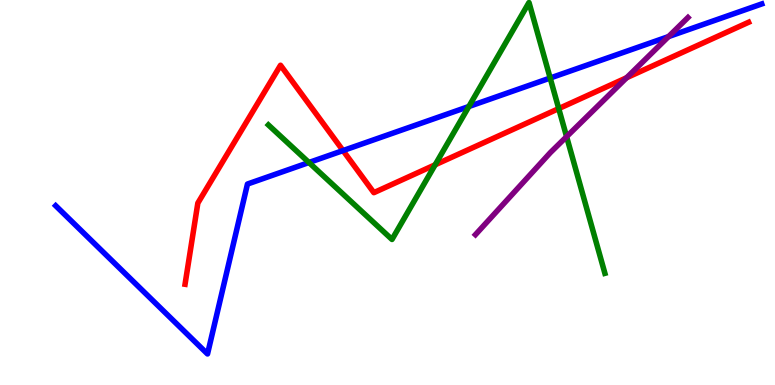[{'lines': ['blue', 'red'], 'intersections': [{'x': 4.43, 'y': 6.09}]}, {'lines': ['green', 'red'], 'intersections': [{'x': 5.62, 'y': 5.72}, {'x': 7.21, 'y': 7.18}]}, {'lines': ['purple', 'red'], 'intersections': [{'x': 8.09, 'y': 7.98}]}, {'lines': ['blue', 'green'], 'intersections': [{'x': 3.99, 'y': 5.78}, {'x': 6.05, 'y': 7.23}, {'x': 7.1, 'y': 7.97}]}, {'lines': ['blue', 'purple'], 'intersections': [{'x': 8.63, 'y': 9.05}]}, {'lines': ['green', 'purple'], 'intersections': [{'x': 7.31, 'y': 6.45}]}]